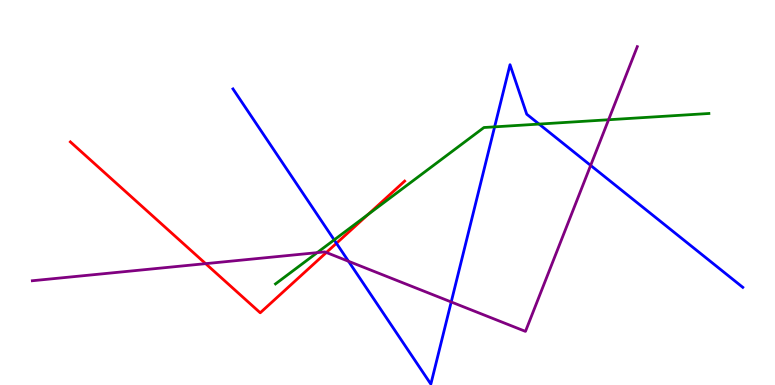[{'lines': ['blue', 'red'], 'intersections': [{'x': 4.34, 'y': 3.68}]}, {'lines': ['green', 'red'], 'intersections': [{'x': 4.75, 'y': 4.43}]}, {'lines': ['purple', 'red'], 'intersections': [{'x': 2.65, 'y': 3.15}, {'x': 4.21, 'y': 3.44}]}, {'lines': ['blue', 'green'], 'intersections': [{'x': 4.31, 'y': 3.77}, {'x': 6.38, 'y': 6.7}, {'x': 6.96, 'y': 6.78}]}, {'lines': ['blue', 'purple'], 'intersections': [{'x': 4.5, 'y': 3.21}, {'x': 5.82, 'y': 2.16}, {'x': 7.62, 'y': 5.7}]}, {'lines': ['green', 'purple'], 'intersections': [{'x': 4.09, 'y': 3.44}, {'x': 7.85, 'y': 6.89}]}]